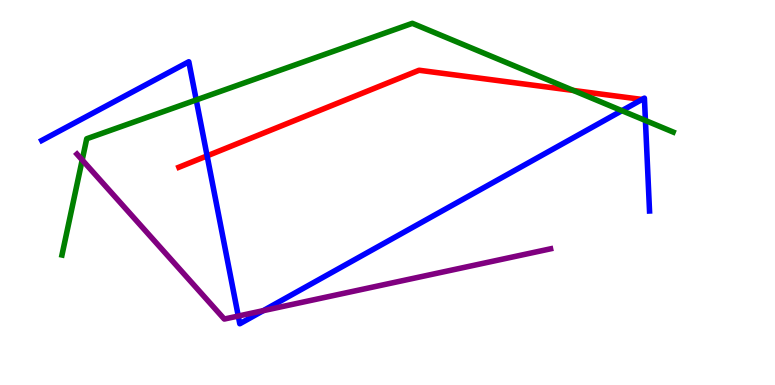[{'lines': ['blue', 'red'], 'intersections': [{'x': 2.67, 'y': 5.95}, {'x': 8.28, 'y': 7.42}]}, {'lines': ['green', 'red'], 'intersections': [{'x': 7.4, 'y': 7.65}]}, {'lines': ['purple', 'red'], 'intersections': []}, {'lines': ['blue', 'green'], 'intersections': [{'x': 2.53, 'y': 7.4}, {'x': 8.02, 'y': 7.13}, {'x': 8.33, 'y': 6.87}]}, {'lines': ['blue', 'purple'], 'intersections': [{'x': 3.07, 'y': 1.79}, {'x': 3.4, 'y': 1.93}]}, {'lines': ['green', 'purple'], 'intersections': [{'x': 1.06, 'y': 5.84}]}]